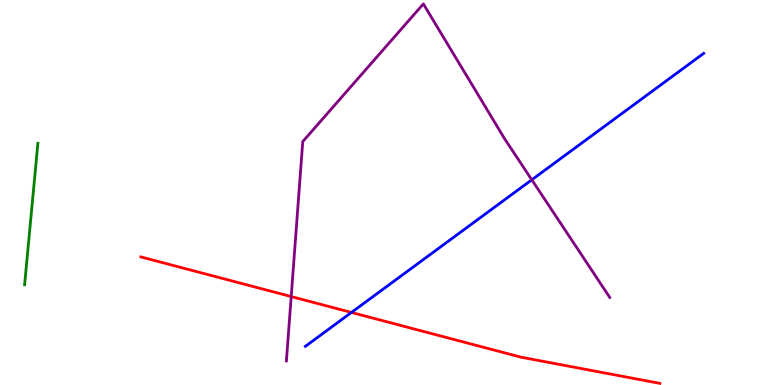[{'lines': ['blue', 'red'], 'intersections': [{'x': 4.53, 'y': 1.88}]}, {'lines': ['green', 'red'], 'intersections': []}, {'lines': ['purple', 'red'], 'intersections': [{'x': 3.76, 'y': 2.3}]}, {'lines': ['blue', 'green'], 'intersections': []}, {'lines': ['blue', 'purple'], 'intersections': [{'x': 6.86, 'y': 5.33}]}, {'lines': ['green', 'purple'], 'intersections': []}]